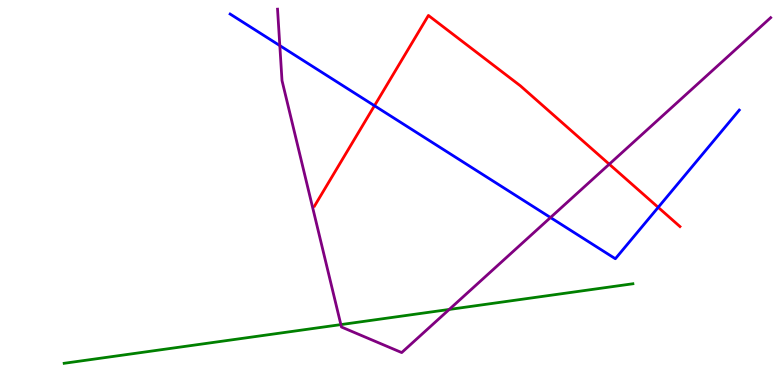[{'lines': ['blue', 'red'], 'intersections': [{'x': 4.83, 'y': 7.25}, {'x': 8.49, 'y': 4.61}]}, {'lines': ['green', 'red'], 'intersections': []}, {'lines': ['purple', 'red'], 'intersections': [{'x': 7.86, 'y': 5.74}]}, {'lines': ['blue', 'green'], 'intersections': []}, {'lines': ['blue', 'purple'], 'intersections': [{'x': 3.61, 'y': 8.82}, {'x': 7.1, 'y': 4.35}]}, {'lines': ['green', 'purple'], 'intersections': [{'x': 4.4, 'y': 1.57}, {'x': 5.8, 'y': 1.96}]}]